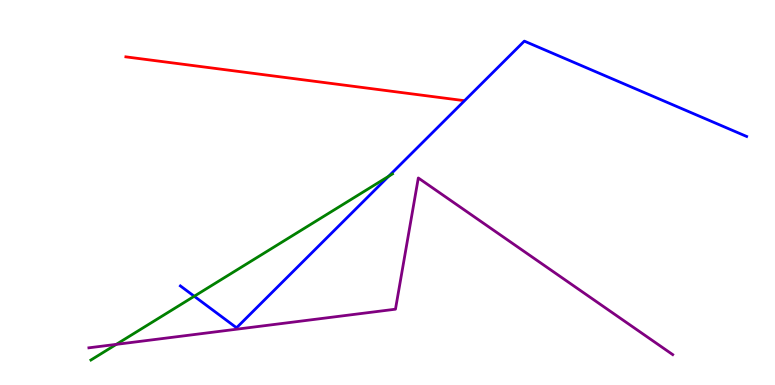[{'lines': ['blue', 'red'], 'intersections': []}, {'lines': ['green', 'red'], 'intersections': []}, {'lines': ['purple', 'red'], 'intersections': []}, {'lines': ['blue', 'green'], 'intersections': [{'x': 2.51, 'y': 2.31}, {'x': 5.01, 'y': 5.42}]}, {'lines': ['blue', 'purple'], 'intersections': []}, {'lines': ['green', 'purple'], 'intersections': [{'x': 1.5, 'y': 1.06}]}]